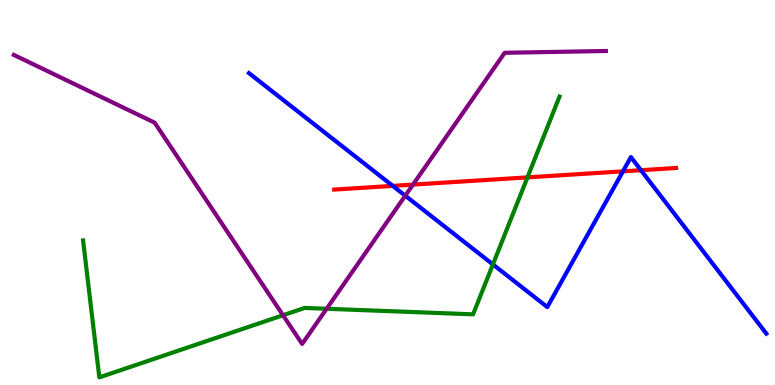[{'lines': ['blue', 'red'], 'intersections': [{'x': 5.07, 'y': 5.17}, {'x': 8.04, 'y': 5.55}, {'x': 8.27, 'y': 5.58}]}, {'lines': ['green', 'red'], 'intersections': [{'x': 6.81, 'y': 5.39}]}, {'lines': ['purple', 'red'], 'intersections': [{'x': 5.33, 'y': 5.21}]}, {'lines': ['blue', 'green'], 'intersections': [{'x': 6.36, 'y': 3.13}]}, {'lines': ['blue', 'purple'], 'intersections': [{'x': 5.23, 'y': 4.92}]}, {'lines': ['green', 'purple'], 'intersections': [{'x': 3.65, 'y': 1.81}, {'x': 4.21, 'y': 1.98}]}]